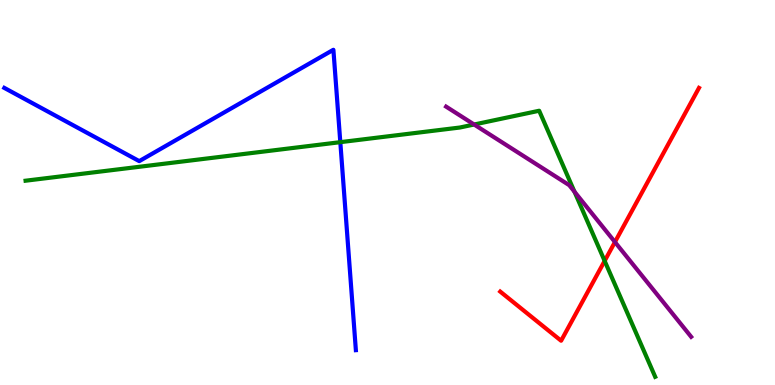[{'lines': ['blue', 'red'], 'intersections': []}, {'lines': ['green', 'red'], 'intersections': [{'x': 7.8, 'y': 3.22}]}, {'lines': ['purple', 'red'], 'intersections': [{'x': 7.93, 'y': 3.71}]}, {'lines': ['blue', 'green'], 'intersections': [{'x': 4.39, 'y': 6.31}]}, {'lines': ['blue', 'purple'], 'intersections': []}, {'lines': ['green', 'purple'], 'intersections': [{'x': 6.12, 'y': 6.77}, {'x': 7.41, 'y': 5.02}]}]